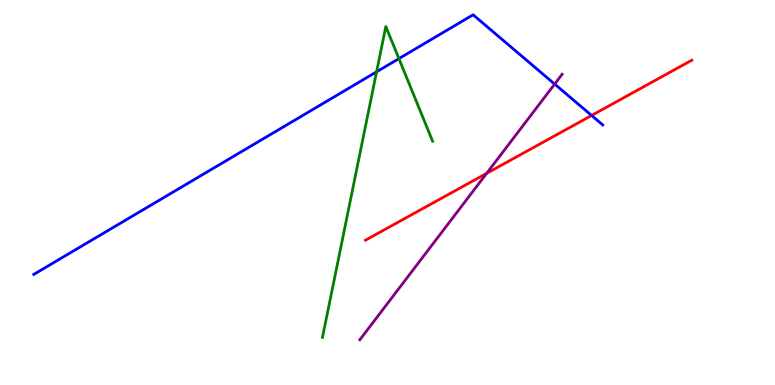[{'lines': ['blue', 'red'], 'intersections': [{'x': 7.63, 'y': 7.0}]}, {'lines': ['green', 'red'], 'intersections': []}, {'lines': ['purple', 'red'], 'intersections': [{'x': 6.28, 'y': 5.5}]}, {'lines': ['blue', 'green'], 'intersections': [{'x': 4.86, 'y': 8.13}, {'x': 5.15, 'y': 8.48}]}, {'lines': ['blue', 'purple'], 'intersections': [{'x': 7.16, 'y': 7.82}]}, {'lines': ['green', 'purple'], 'intersections': []}]